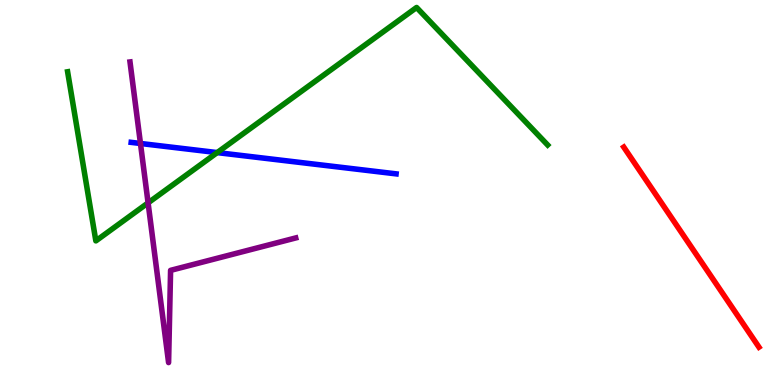[{'lines': ['blue', 'red'], 'intersections': []}, {'lines': ['green', 'red'], 'intersections': []}, {'lines': ['purple', 'red'], 'intersections': []}, {'lines': ['blue', 'green'], 'intersections': [{'x': 2.8, 'y': 6.04}]}, {'lines': ['blue', 'purple'], 'intersections': [{'x': 1.81, 'y': 6.27}]}, {'lines': ['green', 'purple'], 'intersections': [{'x': 1.91, 'y': 4.73}]}]